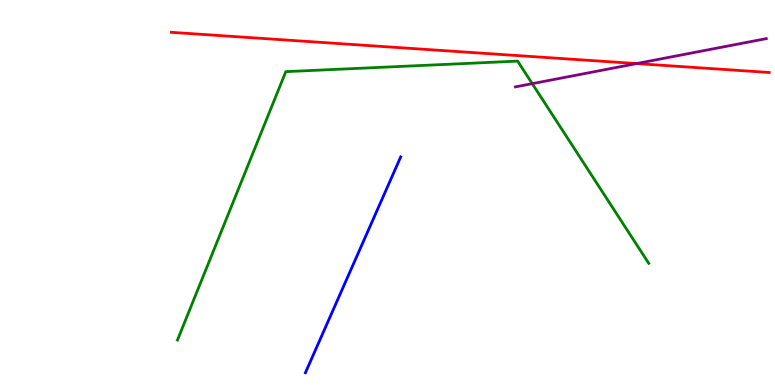[{'lines': ['blue', 'red'], 'intersections': []}, {'lines': ['green', 'red'], 'intersections': []}, {'lines': ['purple', 'red'], 'intersections': [{'x': 8.21, 'y': 8.35}]}, {'lines': ['blue', 'green'], 'intersections': []}, {'lines': ['blue', 'purple'], 'intersections': []}, {'lines': ['green', 'purple'], 'intersections': [{'x': 6.87, 'y': 7.83}]}]